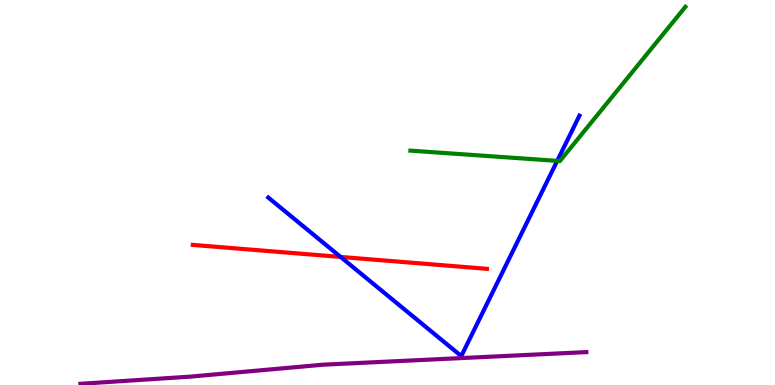[{'lines': ['blue', 'red'], 'intersections': [{'x': 4.39, 'y': 3.33}]}, {'lines': ['green', 'red'], 'intersections': []}, {'lines': ['purple', 'red'], 'intersections': []}, {'lines': ['blue', 'green'], 'intersections': [{'x': 7.19, 'y': 5.82}]}, {'lines': ['blue', 'purple'], 'intersections': []}, {'lines': ['green', 'purple'], 'intersections': []}]